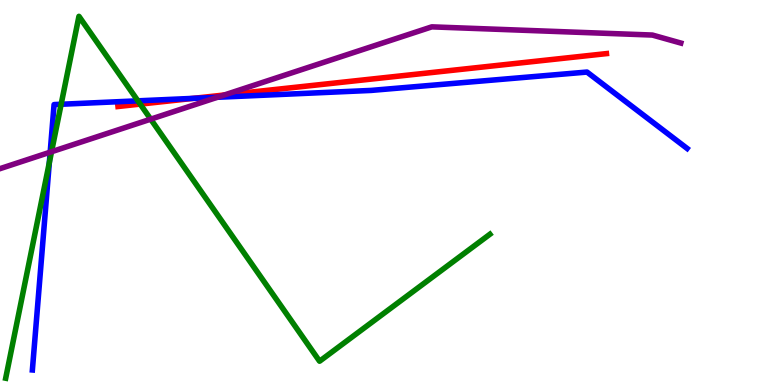[{'lines': ['blue', 'red'], 'intersections': [{'x': 2.49, 'y': 7.45}]}, {'lines': ['green', 'red'], 'intersections': [{'x': 1.81, 'y': 7.3}]}, {'lines': ['purple', 'red'], 'intersections': [{'x': 2.89, 'y': 7.53}]}, {'lines': ['blue', 'green'], 'intersections': [{'x': 0.637, 'y': 5.78}, {'x': 0.789, 'y': 7.29}, {'x': 1.78, 'y': 7.38}]}, {'lines': ['blue', 'purple'], 'intersections': [{'x': 0.648, 'y': 6.05}, {'x': 2.8, 'y': 7.47}]}, {'lines': ['green', 'purple'], 'intersections': [{'x': 0.665, 'y': 6.06}, {'x': 1.94, 'y': 6.9}]}]